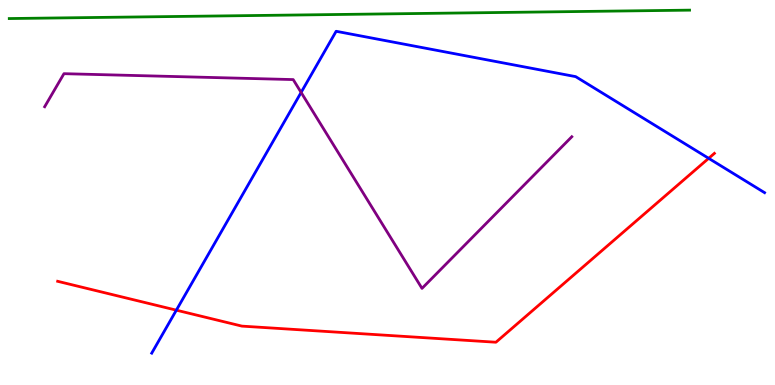[{'lines': ['blue', 'red'], 'intersections': [{'x': 2.28, 'y': 1.94}, {'x': 9.14, 'y': 5.89}]}, {'lines': ['green', 'red'], 'intersections': []}, {'lines': ['purple', 'red'], 'intersections': []}, {'lines': ['blue', 'green'], 'intersections': []}, {'lines': ['blue', 'purple'], 'intersections': [{'x': 3.89, 'y': 7.6}]}, {'lines': ['green', 'purple'], 'intersections': []}]